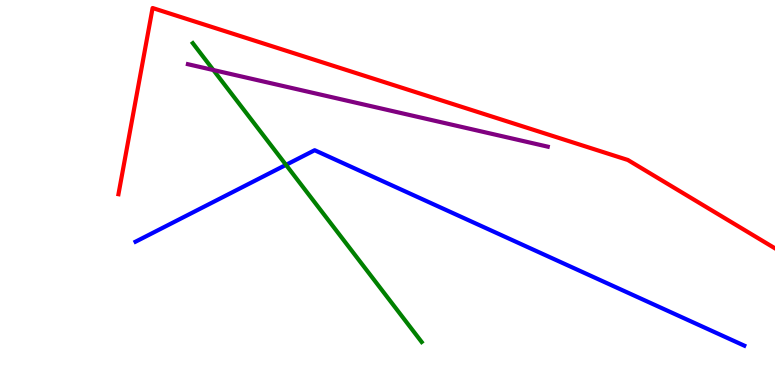[{'lines': ['blue', 'red'], 'intersections': []}, {'lines': ['green', 'red'], 'intersections': []}, {'lines': ['purple', 'red'], 'intersections': []}, {'lines': ['blue', 'green'], 'intersections': [{'x': 3.69, 'y': 5.72}]}, {'lines': ['blue', 'purple'], 'intersections': []}, {'lines': ['green', 'purple'], 'intersections': [{'x': 2.75, 'y': 8.18}]}]